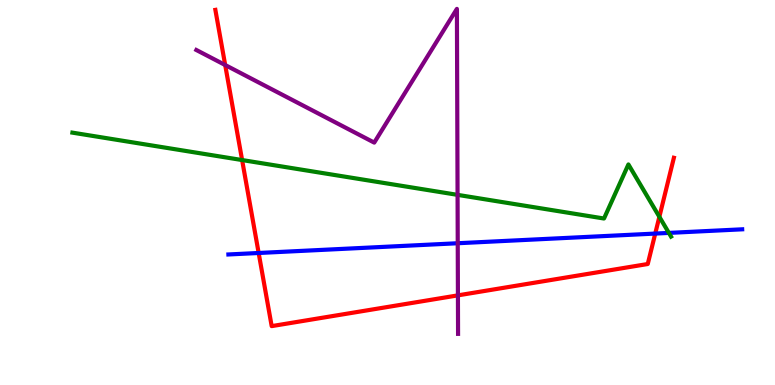[{'lines': ['blue', 'red'], 'intersections': [{'x': 3.34, 'y': 3.43}, {'x': 8.45, 'y': 3.93}]}, {'lines': ['green', 'red'], 'intersections': [{'x': 3.12, 'y': 5.84}, {'x': 8.51, 'y': 4.37}]}, {'lines': ['purple', 'red'], 'intersections': [{'x': 2.91, 'y': 8.31}, {'x': 5.91, 'y': 2.33}]}, {'lines': ['blue', 'green'], 'intersections': [{'x': 8.63, 'y': 3.95}]}, {'lines': ['blue', 'purple'], 'intersections': [{'x': 5.91, 'y': 3.68}]}, {'lines': ['green', 'purple'], 'intersections': [{'x': 5.9, 'y': 4.94}]}]